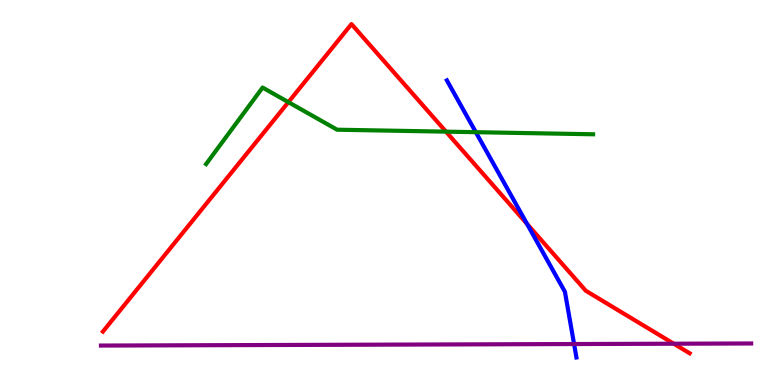[{'lines': ['blue', 'red'], 'intersections': [{'x': 6.8, 'y': 4.19}]}, {'lines': ['green', 'red'], 'intersections': [{'x': 3.72, 'y': 7.35}, {'x': 5.75, 'y': 6.58}]}, {'lines': ['purple', 'red'], 'intersections': [{'x': 8.69, 'y': 1.07}]}, {'lines': ['blue', 'green'], 'intersections': [{'x': 6.14, 'y': 6.57}]}, {'lines': ['blue', 'purple'], 'intersections': [{'x': 7.41, 'y': 1.06}]}, {'lines': ['green', 'purple'], 'intersections': []}]